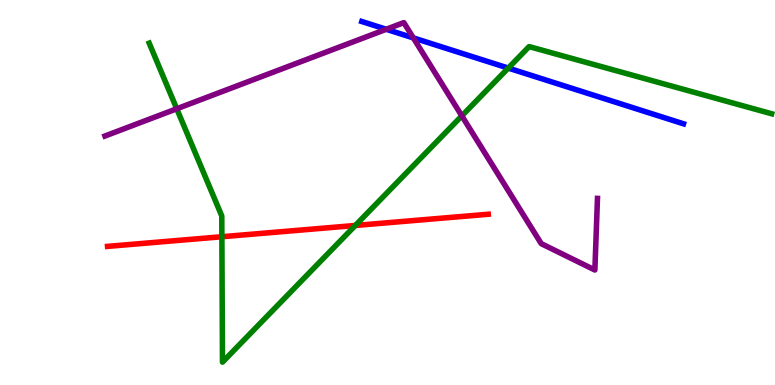[{'lines': ['blue', 'red'], 'intersections': []}, {'lines': ['green', 'red'], 'intersections': [{'x': 2.86, 'y': 3.85}, {'x': 4.58, 'y': 4.14}]}, {'lines': ['purple', 'red'], 'intersections': []}, {'lines': ['blue', 'green'], 'intersections': [{'x': 6.56, 'y': 8.23}]}, {'lines': ['blue', 'purple'], 'intersections': [{'x': 4.98, 'y': 9.24}, {'x': 5.33, 'y': 9.02}]}, {'lines': ['green', 'purple'], 'intersections': [{'x': 2.28, 'y': 7.17}, {'x': 5.96, 'y': 6.99}]}]